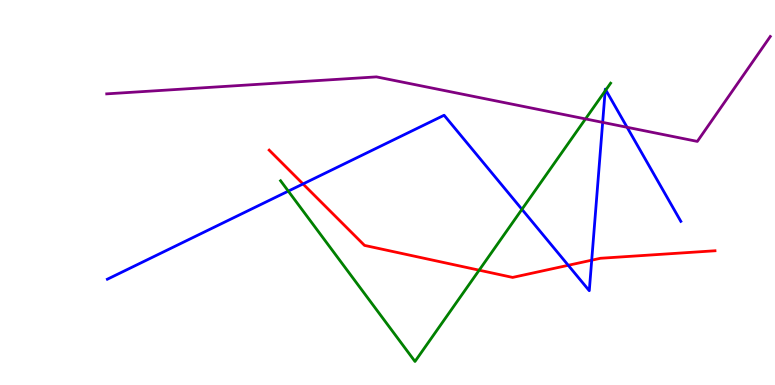[{'lines': ['blue', 'red'], 'intersections': [{'x': 3.91, 'y': 5.22}, {'x': 7.33, 'y': 3.11}, {'x': 7.63, 'y': 3.24}]}, {'lines': ['green', 'red'], 'intersections': [{'x': 6.18, 'y': 2.98}]}, {'lines': ['purple', 'red'], 'intersections': []}, {'lines': ['blue', 'green'], 'intersections': [{'x': 3.72, 'y': 5.04}, {'x': 6.73, 'y': 4.56}, {'x': 7.81, 'y': 7.64}, {'x': 7.82, 'y': 7.66}]}, {'lines': ['blue', 'purple'], 'intersections': [{'x': 7.78, 'y': 6.82}, {'x': 8.09, 'y': 6.69}]}, {'lines': ['green', 'purple'], 'intersections': [{'x': 7.55, 'y': 6.91}]}]